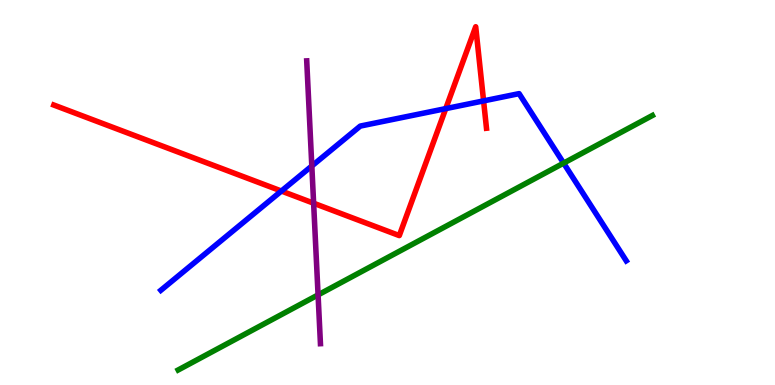[{'lines': ['blue', 'red'], 'intersections': [{'x': 3.63, 'y': 5.04}, {'x': 5.75, 'y': 7.18}, {'x': 6.24, 'y': 7.38}]}, {'lines': ['green', 'red'], 'intersections': []}, {'lines': ['purple', 'red'], 'intersections': [{'x': 4.05, 'y': 4.72}]}, {'lines': ['blue', 'green'], 'intersections': [{'x': 7.27, 'y': 5.76}]}, {'lines': ['blue', 'purple'], 'intersections': [{'x': 4.02, 'y': 5.69}]}, {'lines': ['green', 'purple'], 'intersections': [{'x': 4.1, 'y': 2.34}]}]